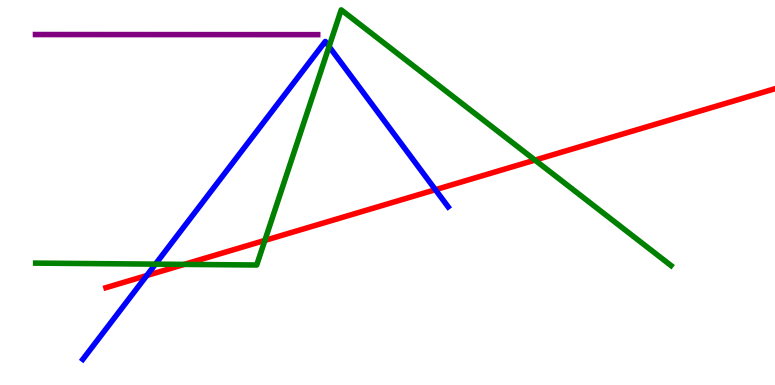[{'lines': ['blue', 'red'], 'intersections': [{'x': 1.89, 'y': 2.84}, {'x': 5.62, 'y': 5.07}]}, {'lines': ['green', 'red'], 'intersections': [{'x': 2.38, 'y': 3.13}, {'x': 3.42, 'y': 3.76}, {'x': 6.9, 'y': 5.84}]}, {'lines': ['purple', 'red'], 'intersections': []}, {'lines': ['blue', 'green'], 'intersections': [{'x': 2.01, 'y': 3.14}, {'x': 4.25, 'y': 8.79}]}, {'lines': ['blue', 'purple'], 'intersections': []}, {'lines': ['green', 'purple'], 'intersections': []}]